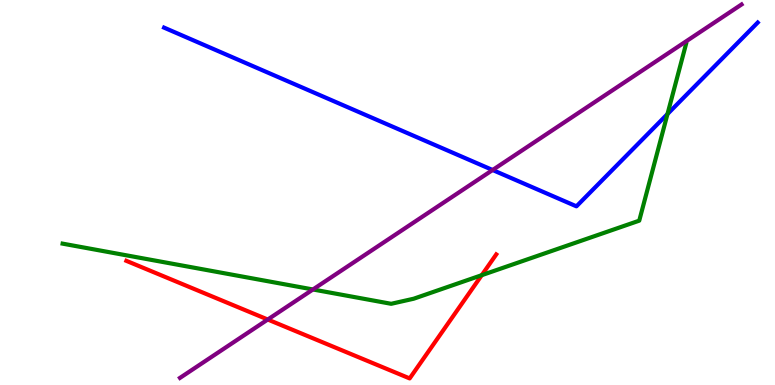[{'lines': ['blue', 'red'], 'intersections': []}, {'lines': ['green', 'red'], 'intersections': [{'x': 6.22, 'y': 2.85}]}, {'lines': ['purple', 'red'], 'intersections': [{'x': 3.45, 'y': 1.7}]}, {'lines': ['blue', 'green'], 'intersections': [{'x': 8.61, 'y': 7.04}]}, {'lines': ['blue', 'purple'], 'intersections': [{'x': 6.36, 'y': 5.58}]}, {'lines': ['green', 'purple'], 'intersections': [{'x': 4.04, 'y': 2.48}]}]